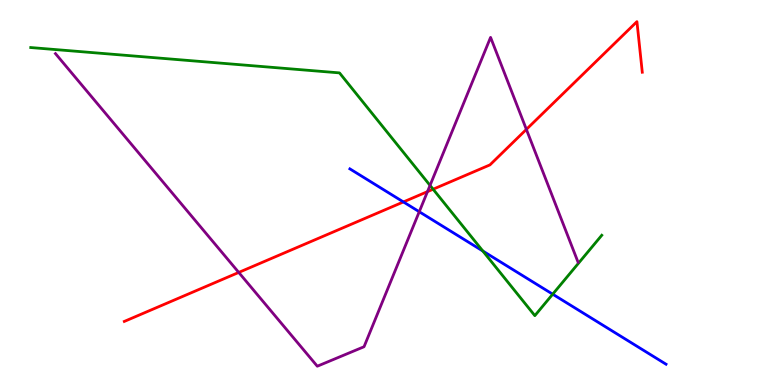[{'lines': ['blue', 'red'], 'intersections': [{'x': 5.21, 'y': 4.75}]}, {'lines': ['green', 'red'], 'intersections': [{'x': 5.59, 'y': 5.09}]}, {'lines': ['purple', 'red'], 'intersections': [{'x': 3.08, 'y': 2.92}, {'x': 5.52, 'y': 5.02}, {'x': 6.79, 'y': 6.64}]}, {'lines': ['blue', 'green'], 'intersections': [{'x': 6.23, 'y': 3.48}, {'x': 7.13, 'y': 2.36}]}, {'lines': ['blue', 'purple'], 'intersections': [{'x': 5.41, 'y': 4.5}]}, {'lines': ['green', 'purple'], 'intersections': [{'x': 5.55, 'y': 5.18}]}]